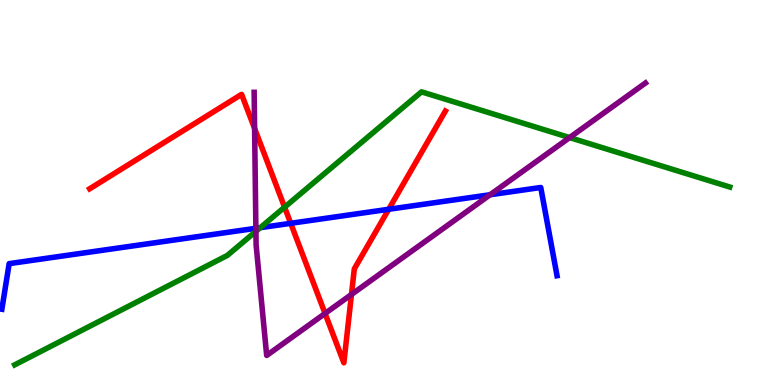[{'lines': ['blue', 'red'], 'intersections': [{'x': 3.75, 'y': 4.2}, {'x': 5.02, 'y': 4.56}]}, {'lines': ['green', 'red'], 'intersections': [{'x': 3.67, 'y': 4.62}]}, {'lines': ['purple', 'red'], 'intersections': [{'x': 3.29, 'y': 6.66}, {'x': 4.19, 'y': 1.86}, {'x': 4.54, 'y': 2.35}]}, {'lines': ['blue', 'green'], 'intersections': [{'x': 3.36, 'y': 4.09}]}, {'lines': ['blue', 'purple'], 'intersections': [{'x': 3.3, 'y': 4.07}, {'x': 6.32, 'y': 4.94}]}, {'lines': ['green', 'purple'], 'intersections': [{'x': 3.3, 'y': 3.99}, {'x': 7.35, 'y': 6.43}]}]